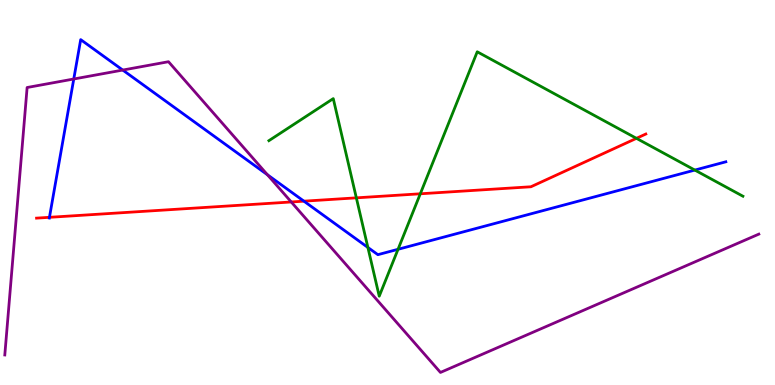[{'lines': ['blue', 'red'], 'intersections': [{'x': 0.638, 'y': 4.36}, {'x': 3.92, 'y': 4.77}]}, {'lines': ['green', 'red'], 'intersections': [{'x': 4.6, 'y': 4.86}, {'x': 5.42, 'y': 4.97}, {'x': 8.21, 'y': 6.41}]}, {'lines': ['purple', 'red'], 'intersections': [{'x': 3.76, 'y': 4.75}]}, {'lines': ['blue', 'green'], 'intersections': [{'x': 4.75, 'y': 3.57}, {'x': 5.14, 'y': 3.52}, {'x': 8.97, 'y': 5.58}]}, {'lines': ['blue', 'purple'], 'intersections': [{'x': 0.952, 'y': 7.95}, {'x': 1.58, 'y': 8.18}, {'x': 3.45, 'y': 5.46}]}, {'lines': ['green', 'purple'], 'intersections': []}]